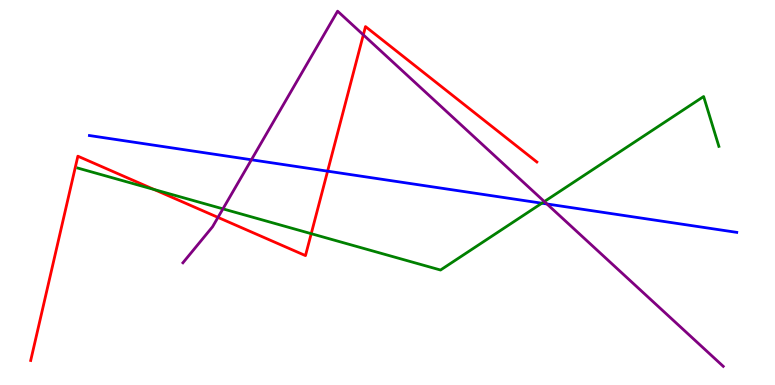[{'lines': ['blue', 'red'], 'intersections': [{'x': 4.23, 'y': 5.55}]}, {'lines': ['green', 'red'], 'intersections': [{'x': 1.99, 'y': 5.08}, {'x': 4.02, 'y': 3.93}]}, {'lines': ['purple', 'red'], 'intersections': [{'x': 2.81, 'y': 4.35}, {'x': 4.69, 'y': 9.09}]}, {'lines': ['blue', 'green'], 'intersections': [{'x': 6.99, 'y': 4.72}]}, {'lines': ['blue', 'purple'], 'intersections': [{'x': 3.24, 'y': 5.85}, {'x': 7.06, 'y': 4.7}]}, {'lines': ['green', 'purple'], 'intersections': [{'x': 2.88, 'y': 4.58}, {'x': 7.02, 'y': 4.76}]}]